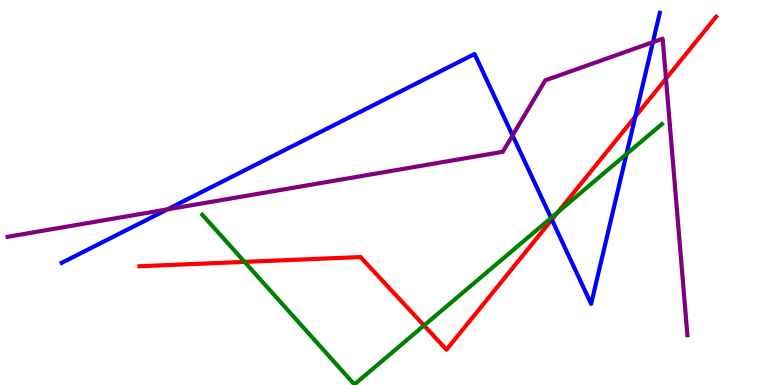[{'lines': ['blue', 'red'], 'intersections': [{'x': 7.12, 'y': 4.3}, {'x': 8.2, 'y': 6.97}]}, {'lines': ['green', 'red'], 'intersections': [{'x': 3.16, 'y': 3.2}, {'x': 5.47, 'y': 1.55}, {'x': 7.2, 'y': 4.49}]}, {'lines': ['purple', 'red'], 'intersections': [{'x': 8.59, 'y': 7.96}]}, {'lines': ['blue', 'green'], 'intersections': [{'x': 7.11, 'y': 4.34}, {'x': 8.08, 'y': 6.0}]}, {'lines': ['blue', 'purple'], 'intersections': [{'x': 2.16, 'y': 4.56}, {'x': 6.61, 'y': 6.48}, {'x': 8.42, 'y': 8.9}]}, {'lines': ['green', 'purple'], 'intersections': []}]